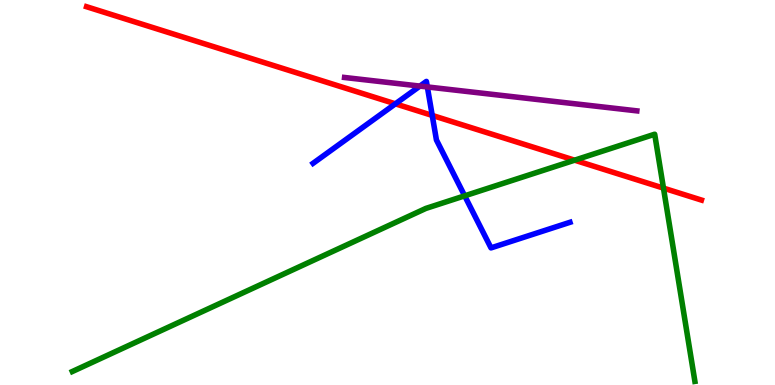[{'lines': ['blue', 'red'], 'intersections': [{'x': 5.1, 'y': 7.3}, {'x': 5.58, 'y': 7.0}]}, {'lines': ['green', 'red'], 'intersections': [{'x': 7.41, 'y': 5.84}, {'x': 8.56, 'y': 5.11}]}, {'lines': ['purple', 'red'], 'intersections': []}, {'lines': ['blue', 'green'], 'intersections': [{'x': 6.0, 'y': 4.91}]}, {'lines': ['blue', 'purple'], 'intersections': [{'x': 5.42, 'y': 7.76}, {'x': 5.51, 'y': 7.74}]}, {'lines': ['green', 'purple'], 'intersections': []}]